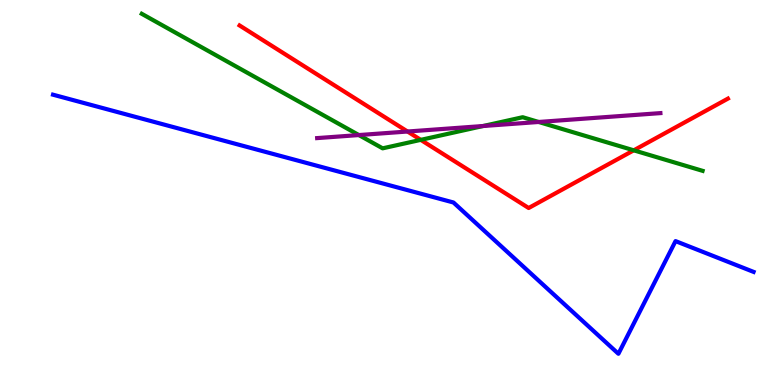[{'lines': ['blue', 'red'], 'intersections': []}, {'lines': ['green', 'red'], 'intersections': [{'x': 5.43, 'y': 6.37}, {'x': 8.18, 'y': 6.1}]}, {'lines': ['purple', 'red'], 'intersections': [{'x': 5.26, 'y': 6.58}]}, {'lines': ['blue', 'green'], 'intersections': []}, {'lines': ['blue', 'purple'], 'intersections': []}, {'lines': ['green', 'purple'], 'intersections': [{'x': 4.63, 'y': 6.49}, {'x': 6.23, 'y': 6.73}, {'x': 6.95, 'y': 6.83}]}]